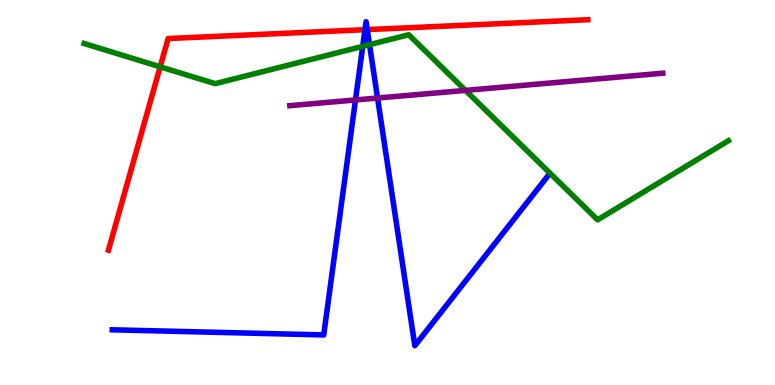[{'lines': ['blue', 'red'], 'intersections': [{'x': 4.71, 'y': 9.23}, {'x': 4.74, 'y': 9.23}]}, {'lines': ['green', 'red'], 'intersections': [{'x': 2.07, 'y': 8.26}]}, {'lines': ['purple', 'red'], 'intersections': []}, {'lines': ['blue', 'green'], 'intersections': [{'x': 4.68, 'y': 8.8}, {'x': 4.77, 'y': 8.84}]}, {'lines': ['blue', 'purple'], 'intersections': [{'x': 4.59, 'y': 7.4}, {'x': 4.87, 'y': 7.45}]}, {'lines': ['green', 'purple'], 'intersections': [{'x': 6.01, 'y': 7.65}]}]